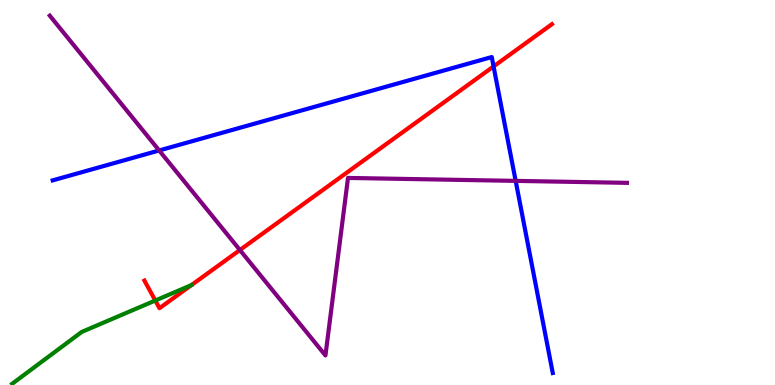[{'lines': ['blue', 'red'], 'intersections': [{'x': 6.37, 'y': 8.27}]}, {'lines': ['green', 'red'], 'intersections': [{'x': 2.0, 'y': 2.19}]}, {'lines': ['purple', 'red'], 'intersections': [{'x': 3.1, 'y': 3.51}]}, {'lines': ['blue', 'green'], 'intersections': []}, {'lines': ['blue', 'purple'], 'intersections': [{'x': 2.05, 'y': 6.09}, {'x': 6.65, 'y': 5.3}]}, {'lines': ['green', 'purple'], 'intersections': []}]